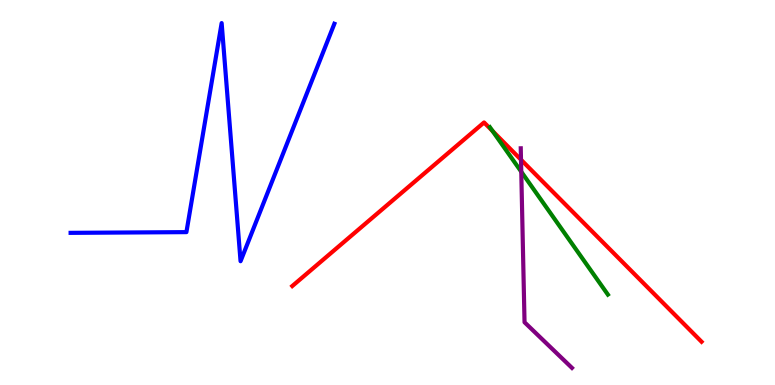[{'lines': ['blue', 'red'], 'intersections': []}, {'lines': ['green', 'red'], 'intersections': [{'x': 6.36, 'y': 6.59}]}, {'lines': ['purple', 'red'], 'intersections': [{'x': 6.72, 'y': 5.85}]}, {'lines': ['blue', 'green'], 'intersections': []}, {'lines': ['blue', 'purple'], 'intersections': []}, {'lines': ['green', 'purple'], 'intersections': [{'x': 6.73, 'y': 5.54}]}]